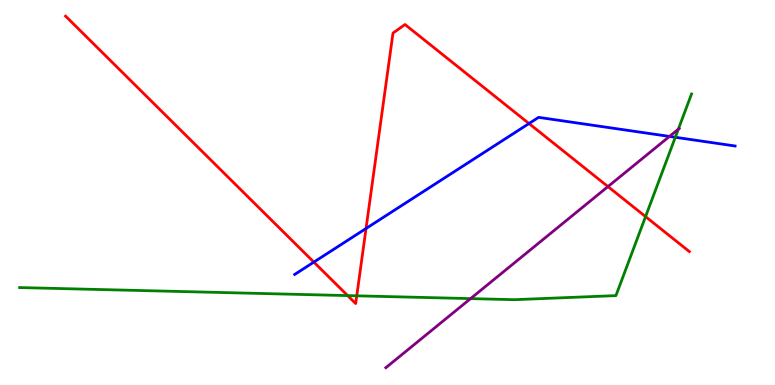[{'lines': ['blue', 'red'], 'intersections': [{'x': 4.05, 'y': 3.19}, {'x': 4.72, 'y': 4.07}, {'x': 6.83, 'y': 6.79}]}, {'lines': ['green', 'red'], 'intersections': [{'x': 4.49, 'y': 2.32}, {'x': 4.6, 'y': 2.32}, {'x': 8.33, 'y': 4.37}]}, {'lines': ['purple', 'red'], 'intersections': [{'x': 7.84, 'y': 5.15}]}, {'lines': ['blue', 'green'], 'intersections': [{'x': 8.71, 'y': 6.43}]}, {'lines': ['blue', 'purple'], 'intersections': [{'x': 8.64, 'y': 6.46}]}, {'lines': ['green', 'purple'], 'intersections': [{'x': 6.07, 'y': 2.24}, {'x': 8.75, 'y': 6.64}]}]